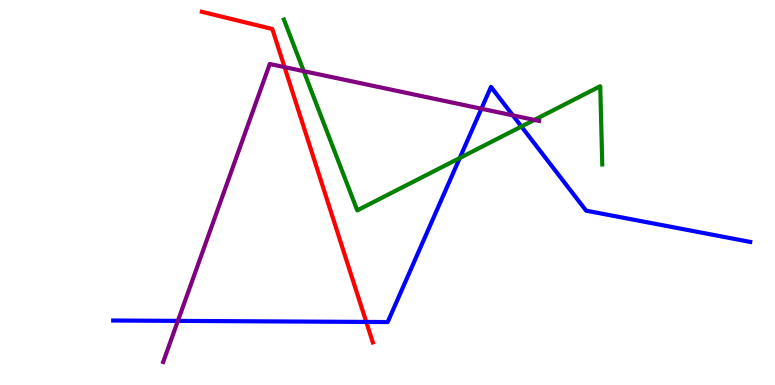[{'lines': ['blue', 'red'], 'intersections': [{'x': 4.73, 'y': 1.64}]}, {'lines': ['green', 'red'], 'intersections': []}, {'lines': ['purple', 'red'], 'intersections': [{'x': 3.67, 'y': 8.26}]}, {'lines': ['blue', 'green'], 'intersections': [{'x': 5.93, 'y': 5.9}, {'x': 6.73, 'y': 6.71}]}, {'lines': ['blue', 'purple'], 'intersections': [{'x': 2.3, 'y': 1.67}, {'x': 6.21, 'y': 7.18}, {'x': 6.62, 'y': 7.0}]}, {'lines': ['green', 'purple'], 'intersections': [{'x': 3.92, 'y': 8.15}, {'x': 6.89, 'y': 6.89}]}]